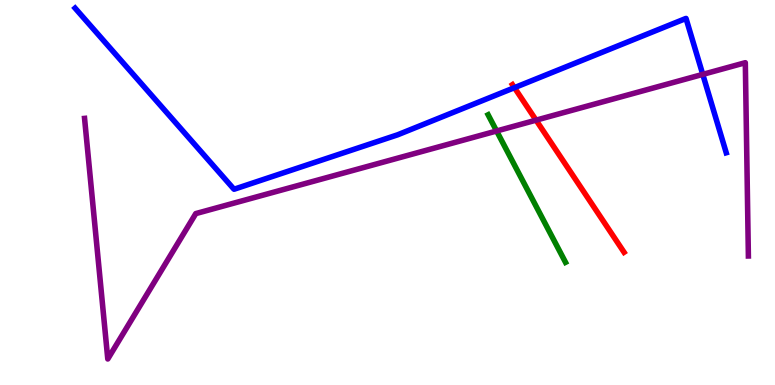[{'lines': ['blue', 'red'], 'intersections': [{'x': 6.64, 'y': 7.72}]}, {'lines': ['green', 'red'], 'intersections': []}, {'lines': ['purple', 'red'], 'intersections': [{'x': 6.92, 'y': 6.88}]}, {'lines': ['blue', 'green'], 'intersections': []}, {'lines': ['blue', 'purple'], 'intersections': [{'x': 9.07, 'y': 8.07}]}, {'lines': ['green', 'purple'], 'intersections': [{'x': 6.41, 'y': 6.6}]}]